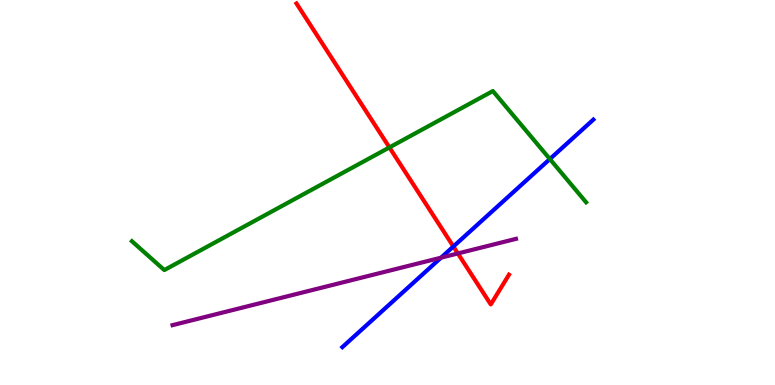[{'lines': ['blue', 'red'], 'intersections': [{'x': 5.85, 'y': 3.6}]}, {'lines': ['green', 'red'], 'intersections': [{'x': 5.02, 'y': 6.17}]}, {'lines': ['purple', 'red'], 'intersections': [{'x': 5.91, 'y': 3.42}]}, {'lines': ['blue', 'green'], 'intersections': [{'x': 7.09, 'y': 5.87}]}, {'lines': ['blue', 'purple'], 'intersections': [{'x': 5.69, 'y': 3.31}]}, {'lines': ['green', 'purple'], 'intersections': []}]